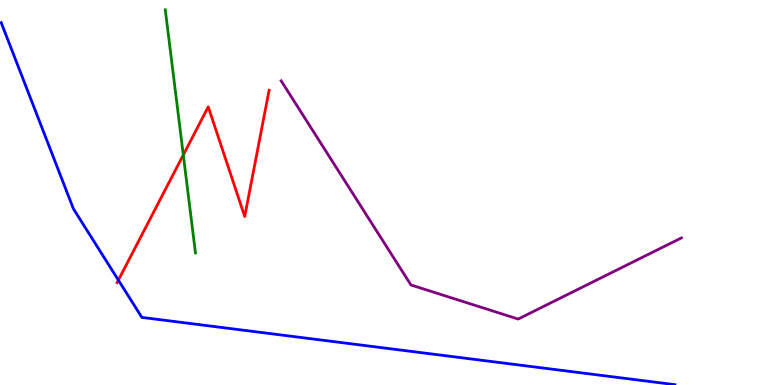[{'lines': ['blue', 'red'], 'intersections': [{'x': 1.53, 'y': 2.72}]}, {'lines': ['green', 'red'], 'intersections': [{'x': 2.37, 'y': 5.98}]}, {'lines': ['purple', 'red'], 'intersections': []}, {'lines': ['blue', 'green'], 'intersections': []}, {'lines': ['blue', 'purple'], 'intersections': []}, {'lines': ['green', 'purple'], 'intersections': []}]